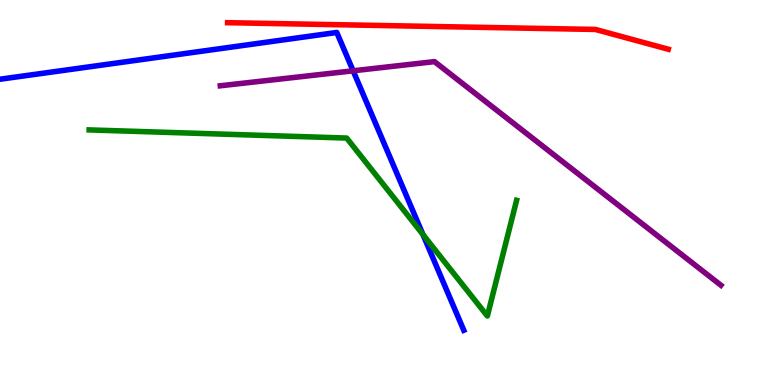[{'lines': ['blue', 'red'], 'intersections': []}, {'lines': ['green', 'red'], 'intersections': []}, {'lines': ['purple', 'red'], 'intersections': []}, {'lines': ['blue', 'green'], 'intersections': [{'x': 5.46, 'y': 3.91}]}, {'lines': ['blue', 'purple'], 'intersections': [{'x': 4.56, 'y': 8.16}]}, {'lines': ['green', 'purple'], 'intersections': []}]